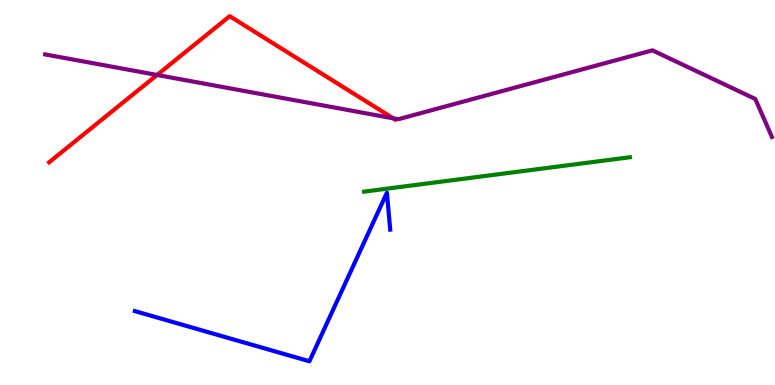[{'lines': ['blue', 'red'], 'intersections': []}, {'lines': ['green', 'red'], 'intersections': []}, {'lines': ['purple', 'red'], 'intersections': [{'x': 2.03, 'y': 8.05}, {'x': 5.07, 'y': 6.93}]}, {'lines': ['blue', 'green'], 'intersections': []}, {'lines': ['blue', 'purple'], 'intersections': []}, {'lines': ['green', 'purple'], 'intersections': []}]